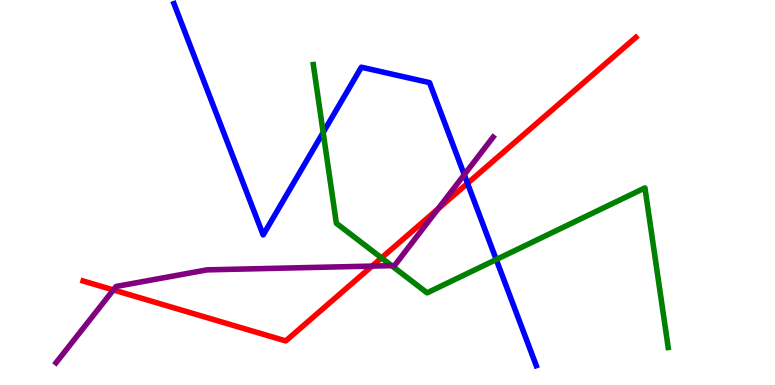[{'lines': ['blue', 'red'], 'intersections': [{'x': 6.03, 'y': 5.24}]}, {'lines': ['green', 'red'], 'intersections': [{'x': 4.92, 'y': 3.3}]}, {'lines': ['purple', 'red'], 'intersections': [{'x': 1.46, 'y': 2.47}, {'x': 4.8, 'y': 3.09}, {'x': 5.65, 'y': 4.57}]}, {'lines': ['blue', 'green'], 'intersections': [{'x': 4.17, 'y': 6.56}, {'x': 6.4, 'y': 3.26}]}, {'lines': ['blue', 'purple'], 'intersections': [{'x': 5.99, 'y': 5.46}]}, {'lines': ['green', 'purple'], 'intersections': [{'x': 5.05, 'y': 3.1}]}]